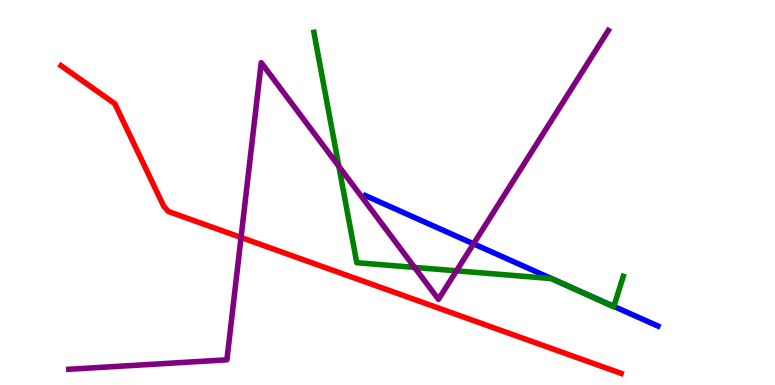[{'lines': ['blue', 'red'], 'intersections': []}, {'lines': ['green', 'red'], 'intersections': []}, {'lines': ['purple', 'red'], 'intersections': [{'x': 3.11, 'y': 3.83}]}, {'lines': ['blue', 'green'], 'intersections': [{'x': 7.92, 'y': 2.04}]}, {'lines': ['blue', 'purple'], 'intersections': [{'x': 6.11, 'y': 3.67}]}, {'lines': ['green', 'purple'], 'intersections': [{'x': 4.37, 'y': 5.68}, {'x': 5.35, 'y': 3.05}, {'x': 5.89, 'y': 2.97}]}]